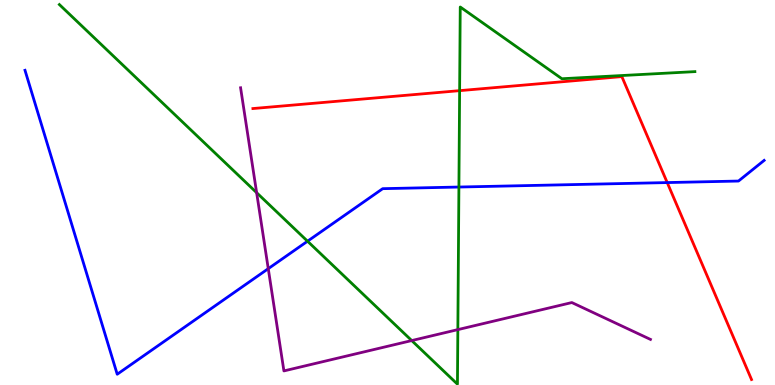[{'lines': ['blue', 'red'], 'intersections': [{'x': 8.61, 'y': 5.26}]}, {'lines': ['green', 'red'], 'intersections': [{'x': 5.93, 'y': 7.65}]}, {'lines': ['purple', 'red'], 'intersections': []}, {'lines': ['blue', 'green'], 'intersections': [{'x': 3.97, 'y': 3.73}, {'x': 5.92, 'y': 5.14}]}, {'lines': ['blue', 'purple'], 'intersections': [{'x': 3.46, 'y': 3.02}]}, {'lines': ['green', 'purple'], 'intersections': [{'x': 3.31, 'y': 5.0}, {'x': 5.31, 'y': 1.15}, {'x': 5.91, 'y': 1.44}]}]